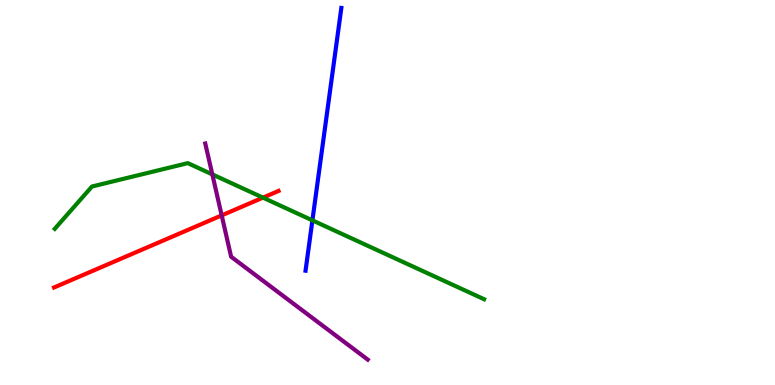[{'lines': ['blue', 'red'], 'intersections': []}, {'lines': ['green', 'red'], 'intersections': [{'x': 3.39, 'y': 4.87}]}, {'lines': ['purple', 'red'], 'intersections': [{'x': 2.86, 'y': 4.41}]}, {'lines': ['blue', 'green'], 'intersections': [{'x': 4.03, 'y': 4.28}]}, {'lines': ['blue', 'purple'], 'intersections': []}, {'lines': ['green', 'purple'], 'intersections': [{'x': 2.74, 'y': 5.47}]}]